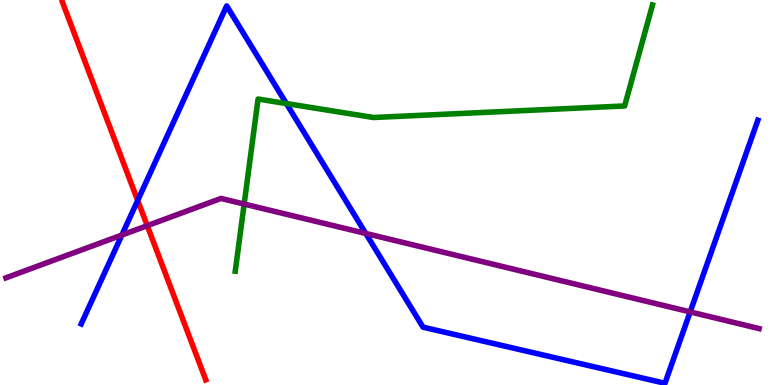[{'lines': ['blue', 'red'], 'intersections': [{'x': 1.78, 'y': 4.79}]}, {'lines': ['green', 'red'], 'intersections': []}, {'lines': ['purple', 'red'], 'intersections': [{'x': 1.9, 'y': 4.14}]}, {'lines': ['blue', 'green'], 'intersections': [{'x': 3.7, 'y': 7.31}]}, {'lines': ['blue', 'purple'], 'intersections': [{'x': 1.57, 'y': 3.9}, {'x': 4.72, 'y': 3.94}, {'x': 8.91, 'y': 1.9}]}, {'lines': ['green', 'purple'], 'intersections': [{'x': 3.15, 'y': 4.7}]}]